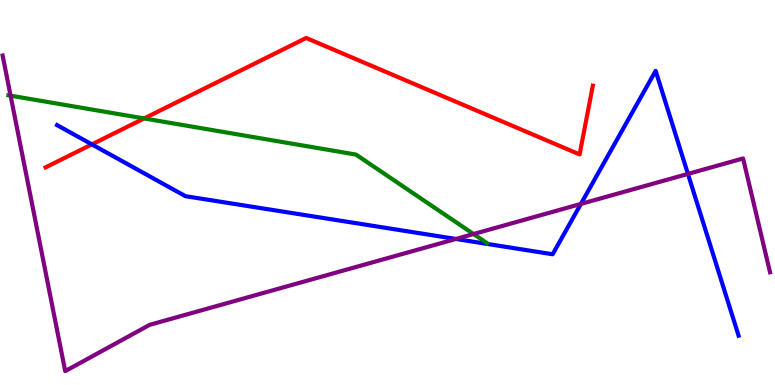[{'lines': ['blue', 'red'], 'intersections': [{'x': 1.19, 'y': 6.25}]}, {'lines': ['green', 'red'], 'intersections': [{'x': 1.86, 'y': 6.92}]}, {'lines': ['purple', 'red'], 'intersections': []}, {'lines': ['blue', 'green'], 'intersections': []}, {'lines': ['blue', 'purple'], 'intersections': [{'x': 5.88, 'y': 3.79}, {'x': 7.5, 'y': 4.7}, {'x': 8.88, 'y': 5.48}]}, {'lines': ['green', 'purple'], 'intersections': [{'x': 0.137, 'y': 7.52}, {'x': 6.11, 'y': 3.92}]}]